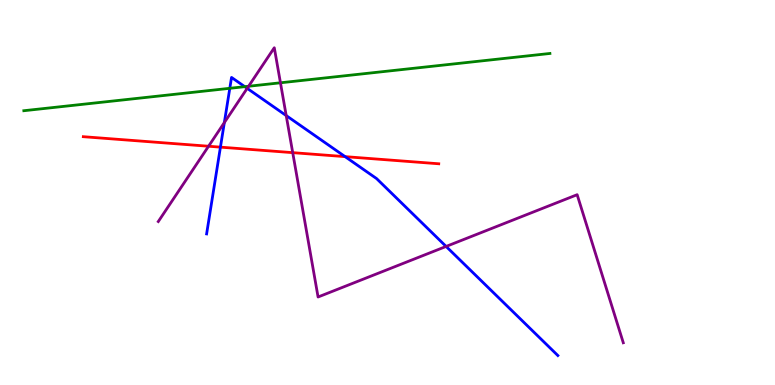[{'lines': ['blue', 'red'], 'intersections': [{'x': 2.84, 'y': 6.18}, {'x': 4.45, 'y': 5.93}]}, {'lines': ['green', 'red'], 'intersections': []}, {'lines': ['purple', 'red'], 'intersections': [{'x': 2.69, 'y': 6.2}, {'x': 3.78, 'y': 6.04}]}, {'lines': ['blue', 'green'], 'intersections': [{'x': 2.97, 'y': 7.71}, {'x': 3.16, 'y': 7.75}]}, {'lines': ['blue', 'purple'], 'intersections': [{'x': 2.89, 'y': 6.82}, {'x': 3.19, 'y': 7.71}, {'x': 3.69, 'y': 7.0}, {'x': 5.76, 'y': 3.6}]}, {'lines': ['green', 'purple'], 'intersections': [{'x': 3.21, 'y': 7.76}, {'x': 3.62, 'y': 7.85}]}]